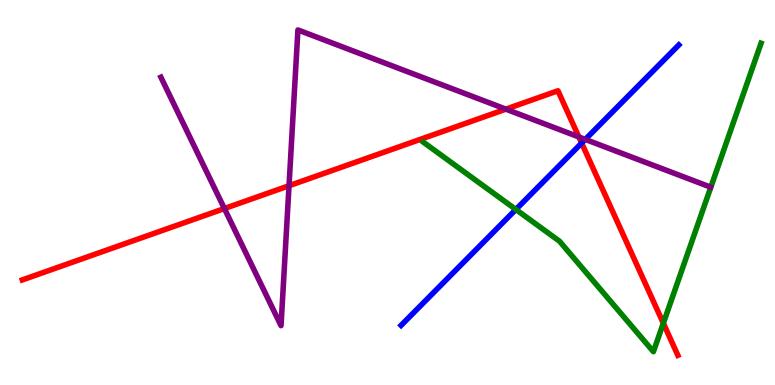[{'lines': ['blue', 'red'], 'intersections': [{'x': 7.51, 'y': 6.28}]}, {'lines': ['green', 'red'], 'intersections': [{'x': 8.56, 'y': 1.6}]}, {'lines': ['purple', 'red'], 'intersections': [{'x': 2.9, 'y': 4.58}, {'x': 3.73, 'y': 5.18}, {'x': 6.53, 'y': 7.16}, {'x': 7.47, 'y': 6.44}]}, {'lines': ['blue', 'green'], 'intersections': [{'x': 6.66, 'y': 4.56}]}, {'lines': ['blue', 'purple'], 'intersections': [{'x': 7.55, 'y': 6.38}]}, {'lines': ['green', 'purple'], 'intersections': []}]